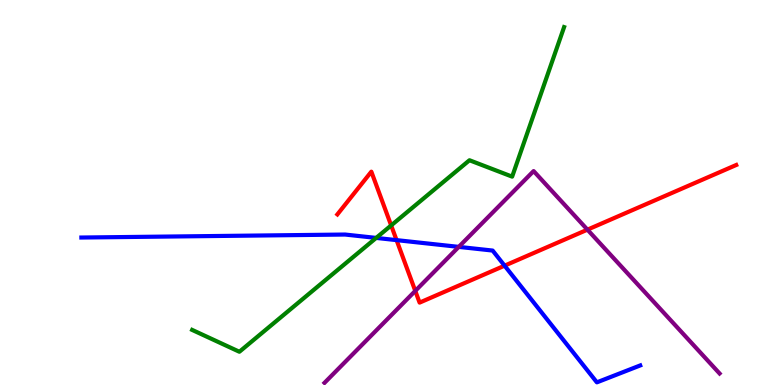[{'lines': ['blue', 'red'], 'intersections': [{'x': 5.12, 'y': 3.76}, {'x': 6.51, 'y': 3.1}]}, {'lines': ['green', 'red'], 'intersections': [{'x': 5.05, 'y': 4.14}]}, {'lines': ['purple', 'red'], 'intersections': [{'x': 5.36, 'y': 2.44}, {'x': 7.58, 'y': 4.03}]}, {'lines': ['blue', 'green'], 'intersections': [{'x': 4.85, 'y': 3.82}]}, {'lines': ['blue', 'purple'], 'intersections': [{'x': 5.92, 'y': 3.59}]}, {'lines': ['green', 'purple'], 'intersections': []}]